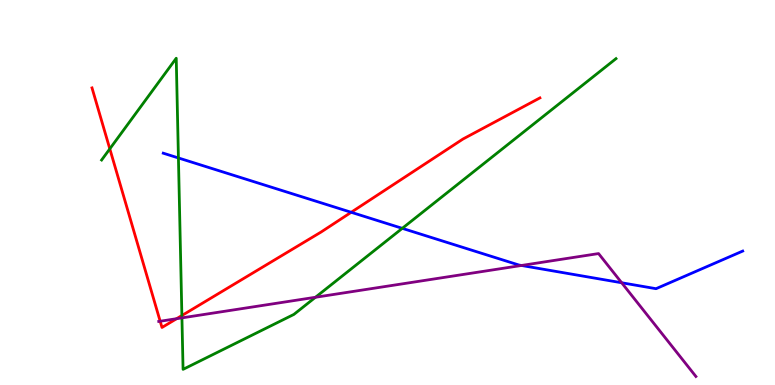[{'lines': ['blue', 'red'], 'intersections': [{'x': 4.53, 'y': 4.49}]}, {'lines': ['green', 'red'], 'intersections': [{'x': 1.42, 'y': 6.13}, {'x': 2.35, 'y': 1.8}]}, {'lines': ['purple', 'red'], 'intersections': [{'x': 2.07, 'y': 1.66}, {'x': 2.28, 'y': 1.72}]}, {'lines': ['blue', 'green'], 'intersections': [{'x': 2.3, 'y': 5.9}, {'x': 5.19, 'y': 4.07}]}, {'lines': ['blue', 'purple'], 'intersections': [{'x': 6.73, 'y': 3.1}, {'x': 8.02, 'y': 2.66}]}, {'lines': ['green', 'purple'], 'intersections': [{'x': 2.35, 'y': 1.74}, {'x': 4.07, 'y': 2.28}]}]